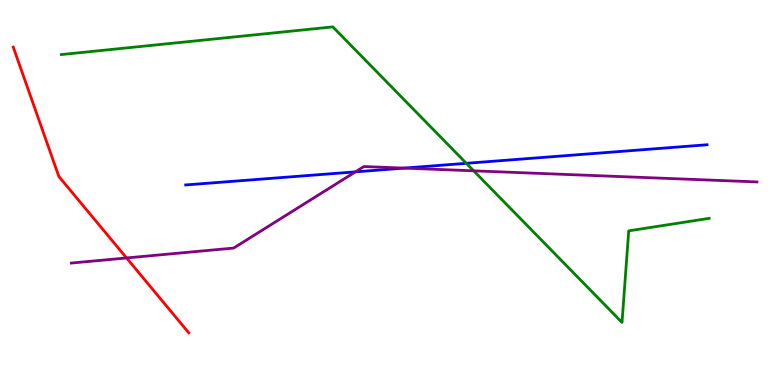[{'lines': ['blue', 'red'], 'intersections': []}, {'lines': ['green', 'red'], 'intersections': []}, {'lines': ['purple', 'red'], 'intersections': [{'x': 1.63, 'y': 3.3}]}, {'lines': ['blue', 'green'], 'intersections': [{'x': 6.02, 'y': 5.76}]}, {'lines': ['blue', 'purple'], 'intersections': [{'x': 4.59, 'y': 5.54}, {'x': 5.21, 'y': 5.63}]}, {'lines': ['green', 'purple'], 'intersections': [{'x': 6.11, 'y': 5.56}]}]